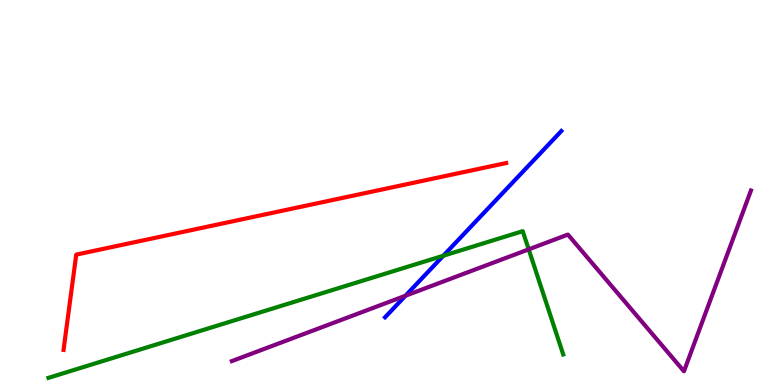[{'lines': ['blue', 'red'], 'intersections': []}, {'lines': ['green', 'red'], 'intersections': []}, {'lines': ['purple', 'red'], 'intersections': []}, {'lines': ['blue', 'green'], 'intersections': [{'x': 5.72, 'y': 3.36}]}, {'lines': ['blue', 'purple'], 'intersections': [{'x': 5.23, 'y': 2.32}]}, {'lines': ['green', 'purple'], 'intersections': [{'x': 6.82, 'y': 3.52}]}]